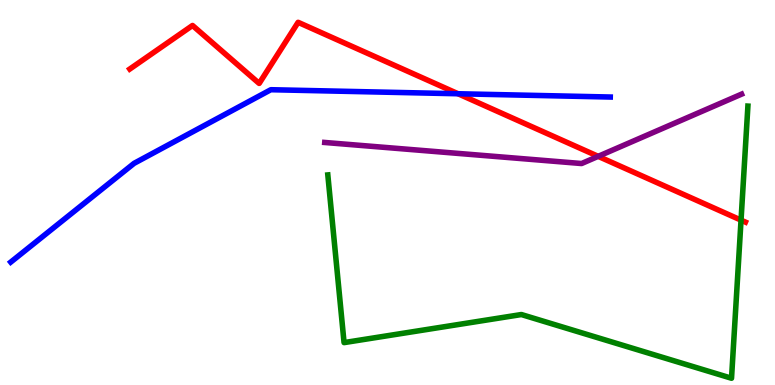[{'lines': ['blue', 'red'], 'intersections': [{'x': 5.91, 'y': 7.56}]}, {'lines': ['green', 'red'], 'intersections': [{'x': 9.56, 'y': 4.28}]}, {'lines': ['purple', 'red'], 'intersections': [{'x': 7.72, 'y': 5.94}]}, {'lines': ['blue', 'green'], 'intersections': []}, {'lines': ['blue', 'purple'], 'intersections': []}, {'lines': ['green', 'purple'], 'intersections': []}]